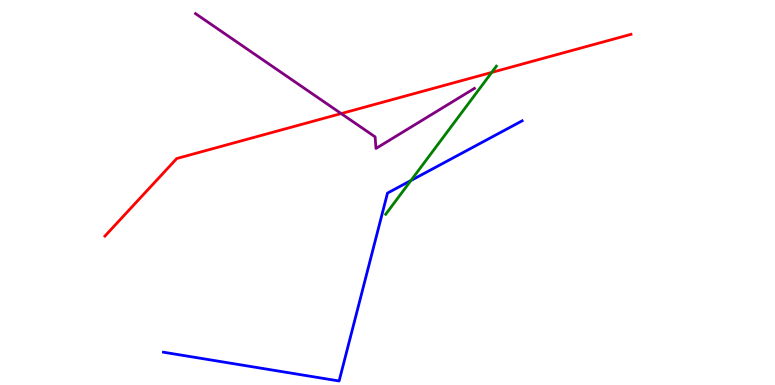[{'lines': ['blue', 'red'], 'intersections': []}, {'lines': ['green', 'red'], 'intersections': [{'x': 6.34, 'y': 8.12}]}, {'lines': ['purple', 'red'], 'intersections': [{'x': 4.4, 'y': 7.05}]}, {'lines': ['blue', 'green'], 'intersections': [{'x': 5.3, 'y': 5.31}]}, {'lines': ['blue', 'purple'], 'intersections': []}, {'lines': ['green', 'purple'], 'intersections': []}]